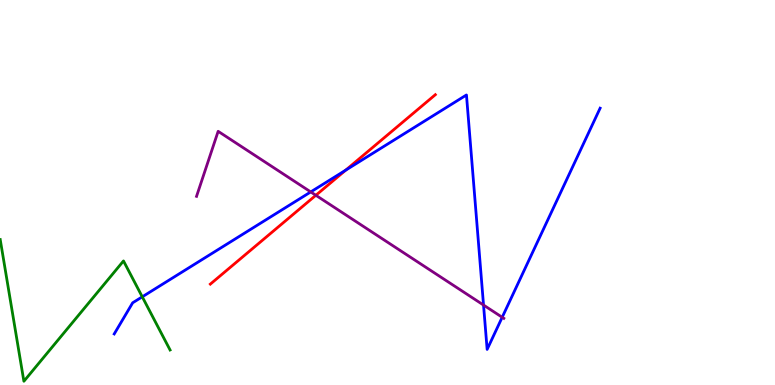[{'lines': ['blue', 'red'], 'intersections': [{'x': 4.46, 'y': 5.58}]}, {'lines': ['green', 'red'], 'intersections': []}, {'lines': ['purple', 'red'], 'intersections': [{'x': 4.08, 'y': 4.93}]}, {'lines': ['blue', 'green'], 'intersections': [{'x': 1.84, 'y': 2.29}]}, {'lines': ['blue', 'purple'], 'intersections': [{'x': 4.01, 'y': 5.01}, {'x': 6.24, 'y': 2.08}, {'x': 6.48, 'y': 1.76}]}, {'lines': ['green', 'purple'], 'intersections': []}]